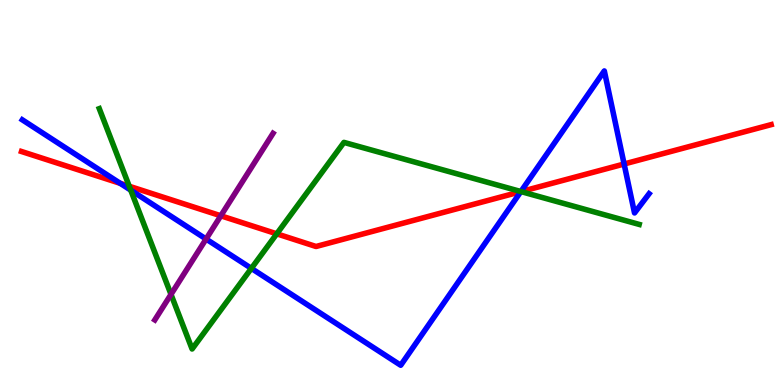[{'lines': ['blue', 'red'], 'intersections': [{'x': 1.55, 'y': 5.24}, {'x': 6.72, 'y': 5.02}, {'x': 8.05, 'y': 5.74}]}, {'lines': ['green', 'red'], 'intersections': [{'x': 1.67, 'y': 5.16}, {'x': 3.57, 'y': 3.93}, {'x': 6.72, 'y': 5.02}]}, {'lines': ['purple', 'red'], 'intersections': [{'x': 2.85, 'y': 4.4}]}, {'lines': ['blue', 'green'], 'intersections': [{'x': 1.69, 'y': 5.06}, {'x': 3.24, 'y': 3.03}, {'x': 6.72, 'y': 5.02}]}, {'lines': ['blue', 'purple'], 'intersections': [{'x': 2.66, 'y': 3.79}]}, {'lines': ['green', 'purple'], 'intersections': [{'x': 2.21, 'y': 2.35}]}]